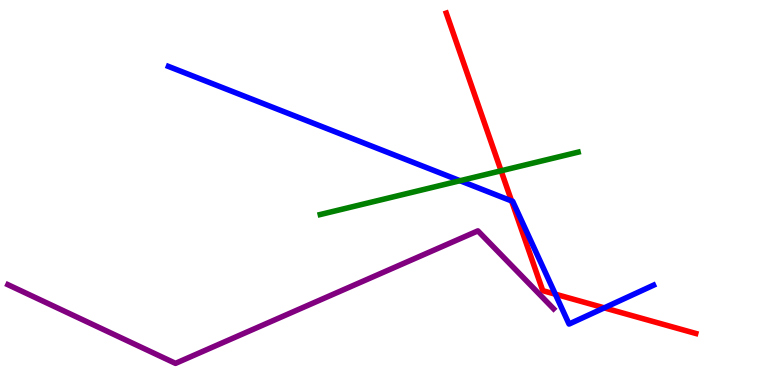[{'lines': ['blue', 'red'], 'intersections': [{'x': 6.6, 'y': 4.78}, {'x': 7.17, 'y': 2.36}, {'x': 7.8, 'y': 2.0}]}, {'lines': ['green', 'red'], 'intersections': [{'x': 6.47, 'y': 5.56}]}, {'lines': ['purple', 'red'], 'intersections': []}, {'lines': ['blue', 'green'], 'intersections': [{'x': 5.94, 'y': 5.31}]}, {'lines': ['blue', 'purple'], 'intersections': []}, {'lines': ['green', 'purple'], 'intersections': []}]